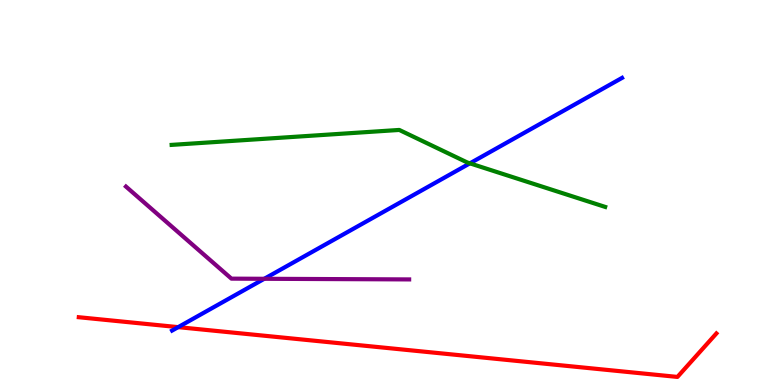[{'lines': ['blue', 'red'], 'intersections': [{'x': 2.3, 'y': 1.5}]}, {'lines': ['green', 'red'], 'intersections': []}, {'lines': ['purple', 'red'], 'intersections': []}, {'lines': ['blue', 'green'], 'intersections': [{'x': 6.06, 'y': 5.76}]}, {'lines': ['blue', 'purple'], 'intersections': [{'x': 3.41, 'y': 2.76}]}, {'lines': ['green', 'purple'], 'intersections': []}]